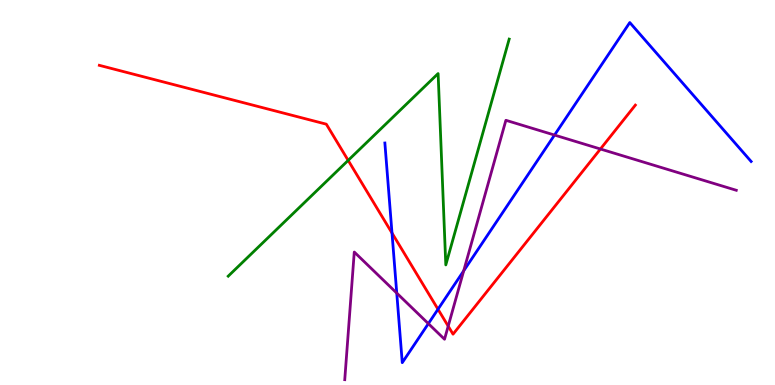[{'lines': ['blue', 'red'], 'intersections': [{'x': 5.06, 'y': 3.95}, {'x': 5.65, 'y': 1.97}]}, {'lines': ['green', 'red'], 'intersections': [{'x': 4.49, 'y': 5.83}]}, {'lines': ['purple', 'red'], 'intersections': [{'x': 5.78, 'y': 1.53}, {'x': 7.75, 'y': 6.13}]}, {'lines': ['blue', 'green'], 'intersections': []}, {'lines': ['blue', 'purple'], 'intersections': [{'x': 5.12, 'y': 2.39}, {'x': 5.53, 'y': 1.59}, {'x': 5.98, 'y': 2.97}, {'x': 7.16, 'y': 6.49}]}, {'lines': ['green', 'purple'], 'intersections': []}]